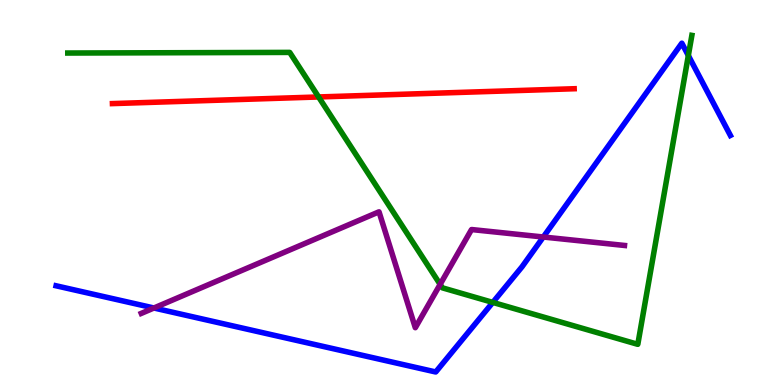[{'lines': ['blue', 'red'], 'intersections': []}, {'lines': ['green', 'red'], 'intersections': [{'x': 4.11, 'y': 7.48}]}, {'lines': ['purple', 'red'], 'intersections': []}, {'lines': ['blue', 'green'], 'intersections': [{'x': 6.36, 'y': 2.15}, {'x': 8.88, 'y': 8.56}]}, {'lines': ['blue', 'purple'], 'intersections': [{'x': 1.99, 'y': 2.0}, {'x': 7.01, 'y': 3.84}]}, {'lines': ['green', 'purple'], 'intersections': [{'x': 5.68, 'y': 2.61}]}]